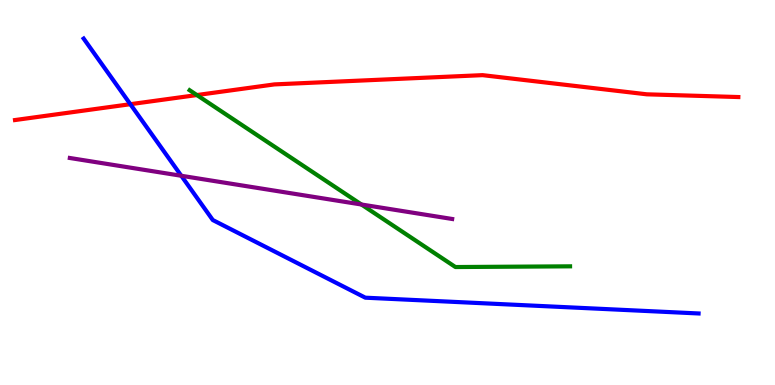[{'lines': ['blue', 'red'], 'intersections': [{'x': 1.68, 'y': 7.29}]}, {'lines': ['green', 'red'], 'intersections': [{'x': 2.54, 'y': 7.53}]}, {'lines': ['purple', 'red'], 'intersections': []}, {'lines': ['blue', 'green'], 'intersections': []}, {'lines': ['blue', 'purple'], 'intersections': [{'x': 2.34, 'y': 5.43}]}, {'lines': ['green', 'purple'], 'intersections': [{'x': 4.66, 'y': 4.69}]}]